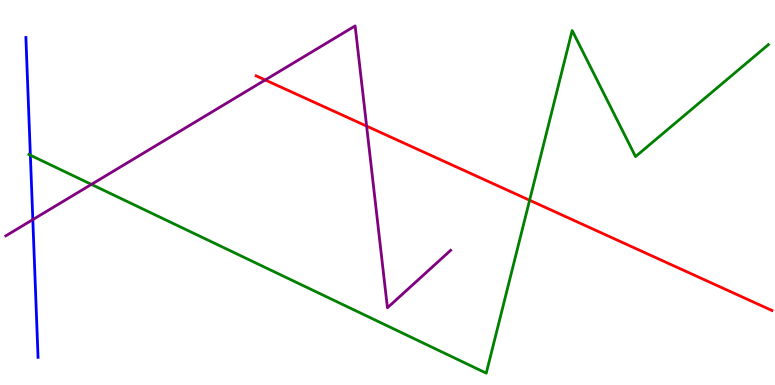[{'lines': ['blue', 'red'], 'intersections': []}, {'lines': ['green', 'red'], 'intersections': [{'x': 6.83, 'y': 4.8}]}, {'lines': ['purple', 'red'], 'intersections': [{'x': 3.42, 'y': 7.92}, {'x': 4.73, 'y': 6.72}]}, {'lines': ['blue', 'green'], 'intersections': [{'x': 0.392, 'y': 5.97}]}, {'lines': ['blue', 'purple'], 'intersections': [{'x': 0.423, 'y': 4.3}]}, {'lines': ['green', 'purple'], 'intersections': [{'x': 1.18, 'y': 5.21}]}]